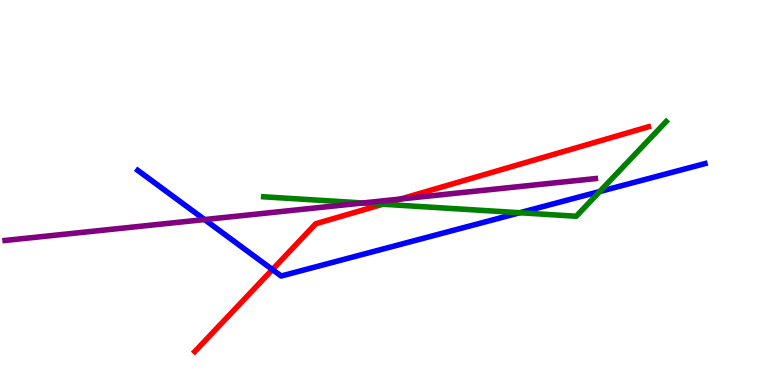[{'lines': ['blue', 'red'], 'intersections': [{'x': 3.52, 'y': 3.0}]}, {'lines': ['green', 'red'], 'intersections': [{'x': 4.94, 'y': 4.7}]}, {'lines': ['purple', 'red'], 'intersections': [{'x': 5.17, 'y': 4.83}]}, {'lines': ['blue', 'green'], 'intersections': [{'x': 6.71, 'y': 4.47}, {'x': 7.74, 'y': 5.03}]}, {'lines': ['blue', 'purple'], 'intersections': [{'x': 2.64, 'y': 4.3}]}, {'lines': ['green', 'purple'], 'intersections': [{'x': 4.68, 'y': 4.73}]}]